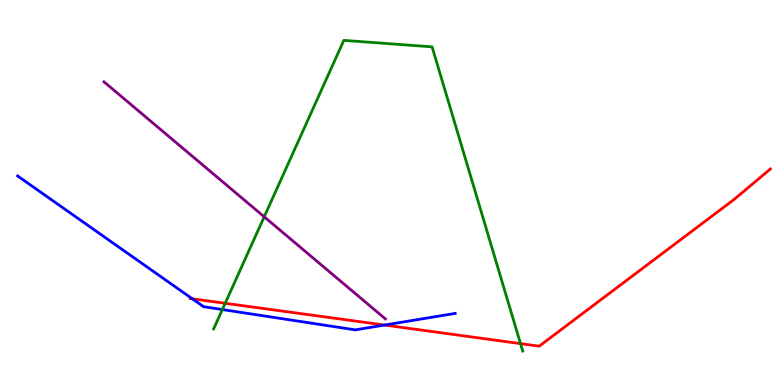[{'lines': ['blue', 'red'], 'intersections': [{'x': 2.48, 'y': 2.24}, {'x': 4.96, 'y': 1.56}]}, {'lines': ['green', 'red'], 'intersections': [{'x': 2.91, 'y': 2.12}, {'x': 6.72, 'y': 1.07}]}, {'lines': ['purple', 'red'], 'intersections': []}, {'lines': ['blue', 'green'], 'intersections': [{'x': 2.87, 'y': 1.96}]}, {'lines': ['blue', 'purple'], 'intersections': []}, {'lines': ['green', 'purple'], 'intersections': [{'x': 3.41, 'y': 4.37}]}]